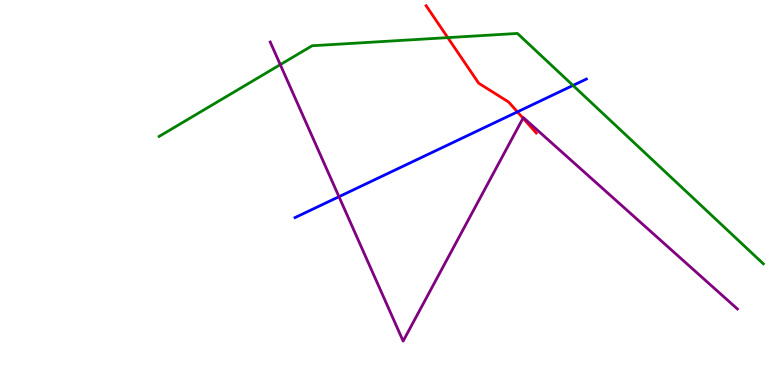[{'lines': ['blue', 'red'], 'intersections': [{'x': 6.68, 'y': 7.09}]}, {'lines': ['green', 'red'], 'intersections': [{'x': 5.78, 'y': 9.02}]}, {'lines': ['purple', 'red'], 'intersections': [{'x': 6.75, 'y': 6.93}]}, {'lines': ['blue', 'green'], 'intersections': [{'x': 7.39, 'y': 7.78}]}, {'lines': ['blue', 'purple'], 'intersections': [{'x': 4.37, 'y': 4.89}]}, {'lines': ['green', 'purple'], 'intersections': [{'x': 3.62, 'y': 8.32}]}]